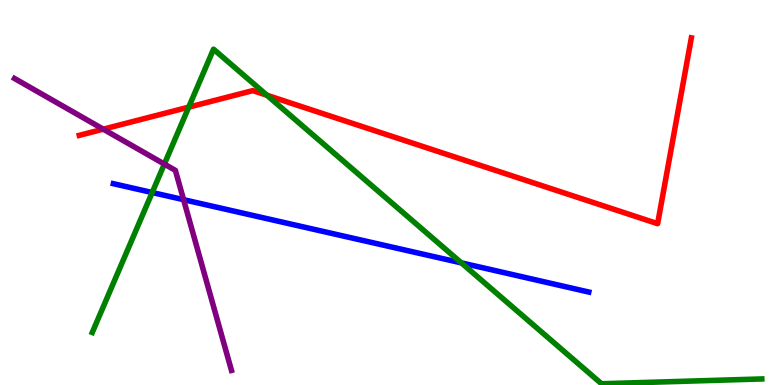[{'lines': ['blue', 'red'], 'intersections': []}, {'lines': ['green', 'red'], 'intersections': [{'x': 2.44, 'y': 7.22}, {'x': 3.44, 'y': 7.53}]}, {'lines': ['purple', 'red'], 'intersections': [{'x': 1.33, 'y': 6.64}]}, {'lines': ['blue', 'green'], 'intersections': [{'x': 1.96, 'y': 5.0}, {'x': 5.95, 'y': 3.17}]}, {'lines': ['blue', 'purple'], 'intersections': [{'x': 2.37, 'y': 4.81}]}, {'lines': ['green', 'purple'], 'intersections': [{'x': 2.12, 'y': 5.74}]}]